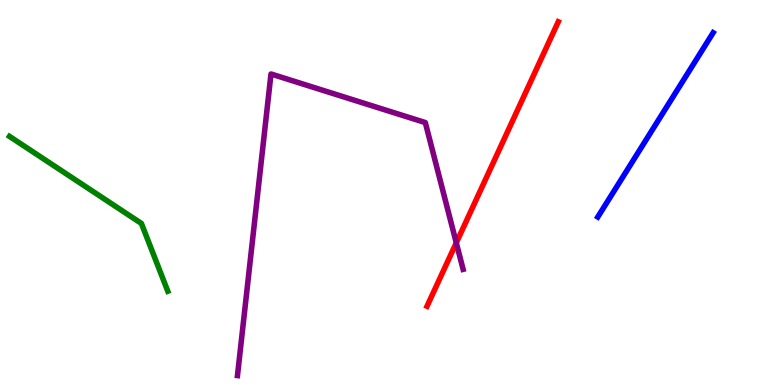[{'lines': ['blue', 'red'], 'intersections': []}, {'lines': ['green', 'red'], 'intersections': []}, {'lines': ['purple', 'red'], 'intersections': [{'x': 5.89, 'y': 3.69}]}, {'lines': ['blue', 'green'], 'intersections': []}, {'lines': ['blue', 'purple'], 'intersections': []}, {'lines': ['green', 'purple'], 'intersections': []}]